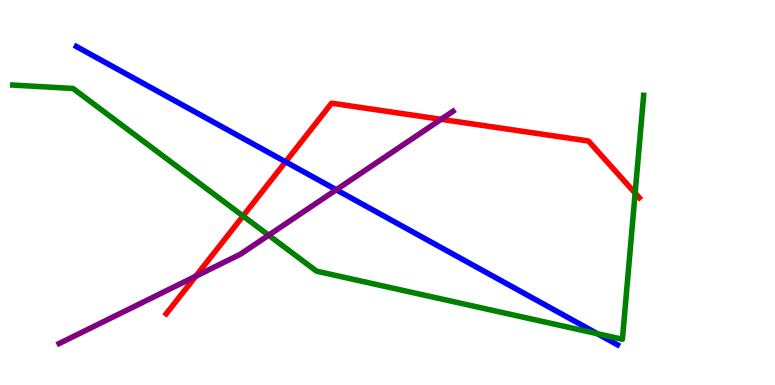[{'lines': ['blue', 'red'], 'intersections': [{'x': 3.69, 'y': 5.8}]}, {'lines': ['green', 'red'], 'intersections': [{'x': 3.14, 'y': 4.39}, {'x': 8.2, 'y': 4.98}]}, {'lines': ['purple', 'red'], 'intersections': [{'x': 2.53, 'y': 2.82}, {'x': 5.69, 'y': 6.9}]}, {'lines': ['blue', 'green'], 'intersections': [{'x': 7.71, 'y': 1.33}]}, {'lines': ['blue', 'purple'], 'intersections': [{'x': 4.34, 'y': 5.07}]}, {'lines': ['green', 'purple'], 'intersections': [{'x': 3.47, 'y': 3.89}]}]